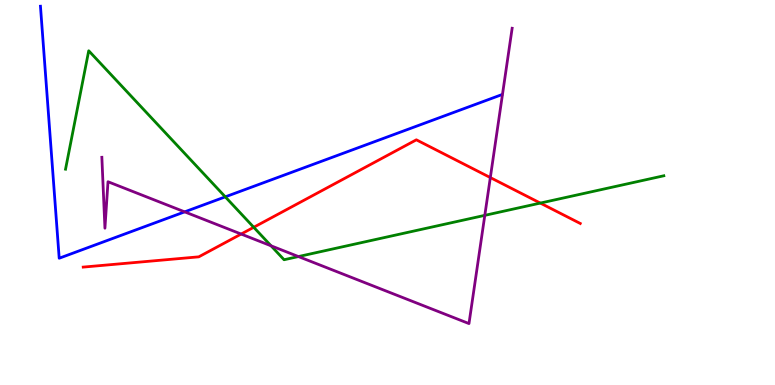[{'lines': ['blue', 'red'], 'intersections': []}, {'lines': ['green', 'red'], 'intersections': [{'x': 3.27, 'y': 4.1}, {'x': 6.97, 'y': 4.73}]}, {'lines': ['purple', 'red'], 'intersections': [{'x': 3.11, 'y': 3.92}, {'x': 6.33, 'y': 5.39}]}, {'lines': ['blue', 'green'], 'intersections': [{'x': 2.91, 'y': 4.89}]}, {'lines': ['blue', 'purple'], 'intersections': [{'x': 2.38, 'y': 4.5}]}, {'lines': ['green', 'purple'], 'intersections': [{'x': 3.5, 'y': 3.62}, {'x': 3.85, 'y': 3.34}, {'x': 6.26, 'y': 4.41}]}]